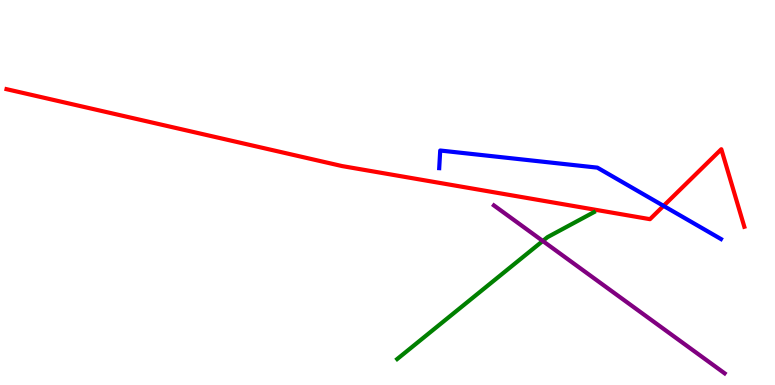[{'lines': ['blue', 'red'], 'intersections': [{'x': 8.56, 'y': 4.65}]}, {'lines': ['green', 'red'], 'intersections': []}, {'lines': ['purple', 'red'], 'intersections': []}, {'lines': ['blue', 'green'], 'intersections': []}, {'lines': ['blue', 'purple'], 'intersections': []}, {'lines': ['green', 'purple'], 'intersections': [{'x': 7.0, 'y': 3.74}]}]